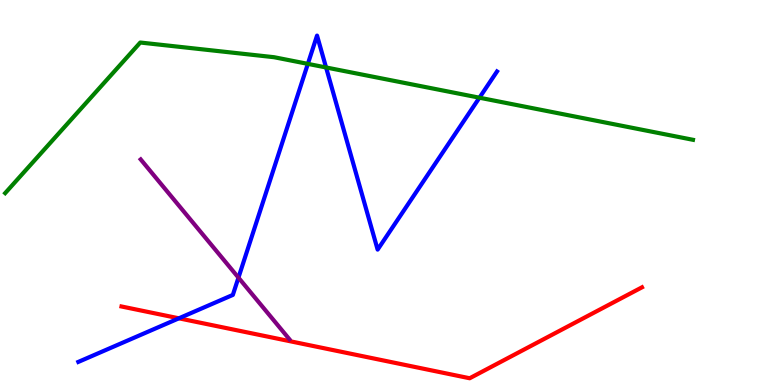[{'lines': ['blue', 'red'], 'intersections': [{'x': 2.31, 'y': 1.73}]}, {'lines': ['green', 'red'], 'intersections': []}, {'lines': ['purple', 'red'], 'intersections': []}, {'lines': ['blue', 'green'], 'intersections': [{'x': 3.97, 'y': 8.34}, {'x': 4.21, 'y': 8.25}, {'x': 6.19, 'y': 7.46}]}, {'lines': ['blue', 'purple'], 'intersections': [{'x': 3.08, 'y': 2.79}]}, {'lines': ['green', 'purple'], 'intersections': []}]